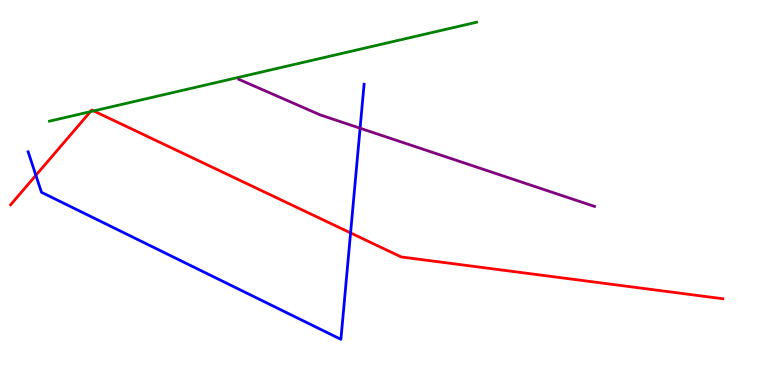[{'lines': ['blue', 'red'], 'intersections': [{'x': 0.463, 'y': 5.45}, {'x': 4.52, 'y': 3.95}]}, {'lines': ['green', 'red'], 'intersections': [{'x': 1.17, 'y': 7.1}, {'x': 1.21, 'y': 7.12}]}, {'lines': ['purple', 'red'], 'intersections': []}, {'lines': ['blue', 'green'], 'intersections': []}, {'lines': ['blue', 'purple'], 'intersections': [{'x': 4.65, 'y': 6.67}]}, {'lines': ['green', 'purple'], 'intersections': []}]